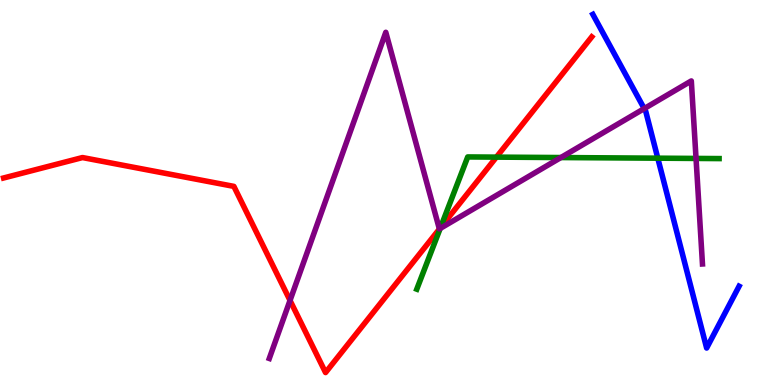[{'lines': ['blue', 'red'], 'intersections': []}, {'lines': ['green', 'red'], 'intersections': [{'x': 5.68, 'y': 4.09}, {'x': 6.41, 'y': 5.92}]}, {'lines': ['purple', 'red'], 'intersections': [{'x': 3.74, 'y': 2.2}, {'x': 5.67, 'y': 4.06}]}, {'lines': ['blue', 'green'], 'intersections': [{'x': 8.49, 'y': 5.89}]}, {'lines': ['blue', 'purple'], 'intersections': [{'x': 8.31, 'y': 7.18}]}, {'lines': ['green', 'purple'], 'intersections': [{'x': 5.68, 'y': 4.07}, {'x': 7.24, 'y': 5.91}, {'x': 8.98, 'y': 5.88}]}]